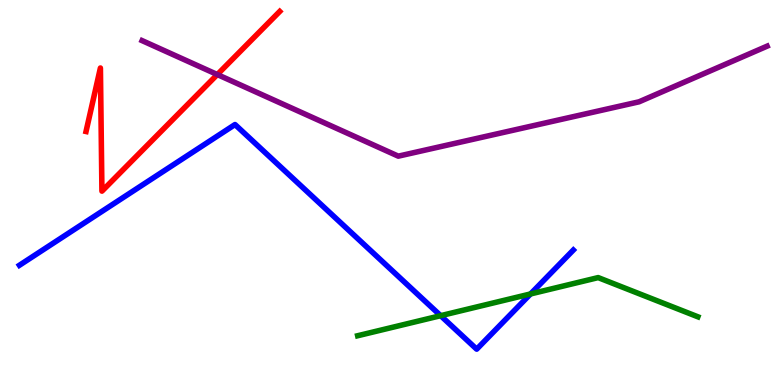[{'lines': ['blue', 'red'], 'intersections': []}, {'lines': ['green', 'red'], 'intersections': []}, {'lines': ['purple', 'red'], 'intersections': [{'x': 2.8, 'y': 8.06}]}, {'lines': ['blue', 'green'], 'intersections': [{'x': 5.69, 'y': 1.8}, {'x': 6.85, 'y': 2.36}]}, {'lines': ['blue', 'purple'], 'intersections': []}, {'lines': ['green', 'purple'], 'intersections': []}]